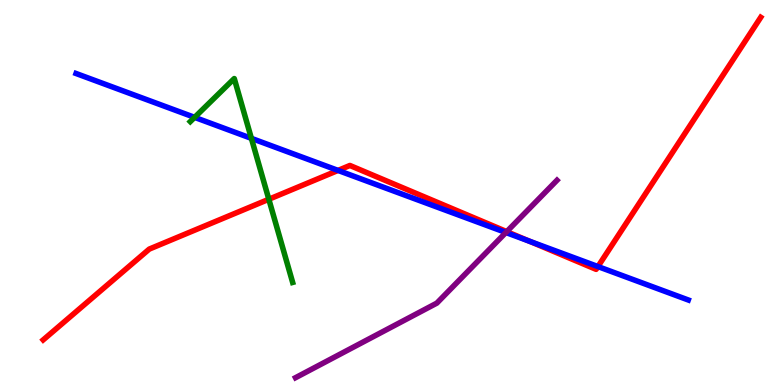[{'lines': ['blue', 'red'], 'intersections': [{'x': 4.36, 'y': 5.57}, {'x': 6.83, 'y': 3.73}, {'x': 7.72, 'y': 3.08}]}, {'lines': ['green', 'red'], 'intersections': [{'x': 3.47, 'y': 4.82}]}, {'lines': ['purple', 'red'], 'intersections': [{'x': 6.54, 'y': 3.98}]}, {'lines': ['blue', 'green'], 'intersections': [{'x': 2.51, 'y': 6.95}, {'x': 3.24, 'y': 6.41}]}, {'lines': ['blue', 'purple'], 'intersections': [{'x': 6.53, 'y': 3.96}]}, {'lines': ['green', 'purple'], 'intersections': []}]